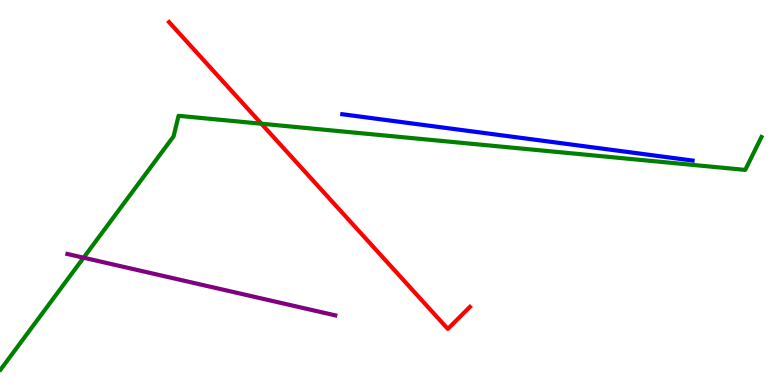[{'lines': ['blue', 'red'], 'intersections': []}, {'lines': ['green', 'red'], 'intersections': [{'x': 3.37, 'y': 6.79}]}, {'lines': ['purple', 'red'], 'intersections': []}, {'lines': ['blue', 'green'], 'intersections': []}, {'lines': ['blue', 'purple'], 'intersections': []}, {'lines': ['green', 'purple'], 'intersections': [{'x': 1.08, 'y': 3.31}]}]